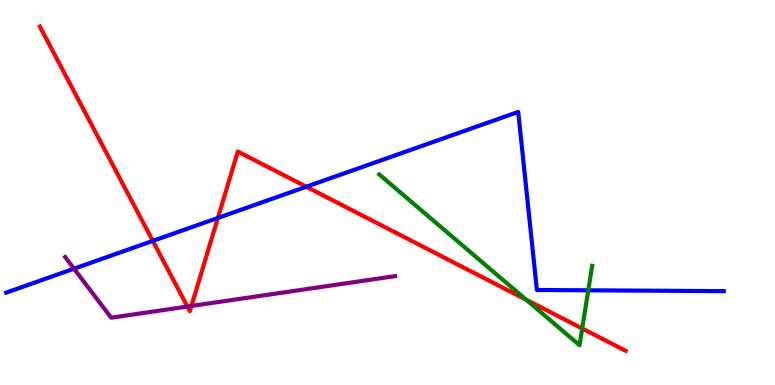[{'lines': ['blue', 'red'], 'intersections': [{'x': 1.97, 'y': 3.74}, {'x': 2.81, 'y': 4.34}, {'x': 3.95, 'y': 5.15}]}, {'lines': ['green', 'red'], 'intersections': [{'x': 6.79, 'y': 2.22}, {'x': 7.51, 'y': 1.47}]}, {'lines': ['purple', 'red'], 'intersections': [{'x': 2.42, 'y': 2.04}, {'x': 2.47, 'y': 2.05}]}, {'lines': ['blue', 'green'], 'intersections': [{'x': 7.59, 'y': 2.46}]}, {'lines': ['blue', 'purple'], 'intersections': [{'x': 0.955, 'y': 3.02}]}, {'lines': ['green', 'purple'], 'intersections': []}]